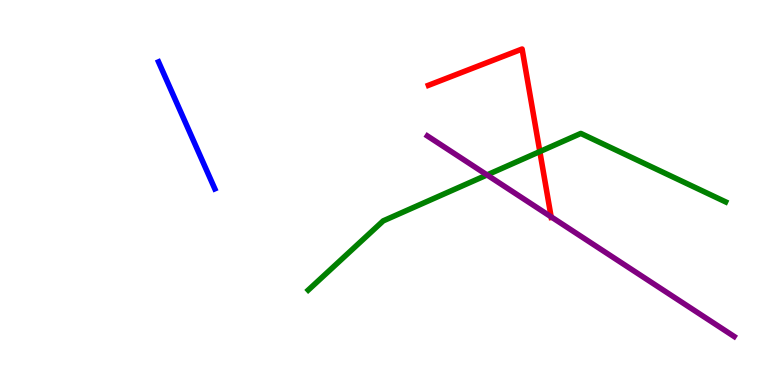[{'lines': ['blue', 'red'], 'intersections': []}, {'lines': ['green', 'red'], 'intersections': [{'x': 6.97, 'y': 6.06}]}, {'lines': ['purple', 'red'], 'intersections': [{'x': 7.11, 'y': 4.37}]}, {'lines': ['blue', 'green'], 'intersections': []}, {'lines': ['blue', 'purple'], 'intersections': []}, {'lines': ['green', 'purple'], 'intersections': [{'x': 6.28, 'y': 5.46}]}]